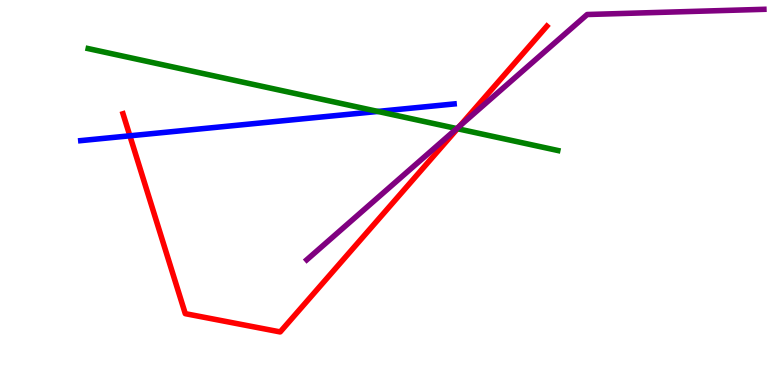[{'lines': ['blue', 'red'], 'intersections': [{'x': 1.68, 'y': 6.47}]}, {'lines': ['green', 'red'], 'intersections': [{'x': 5.9, 'y': 6.66}]}, {'lines': ['purple', 'red'], 'intersections': [{'x': 5.94, 'y': 6.73}]}, {'lines': ['blue', 'green'], 'intersections': [{'x': 4.88, 'y': 7.11}]}, {'lines': ['blue', 'purple'], 'intersections': []}, {'lines': ['green', 'purple'], 'intersections': [{'x': 5.89, 'y': 6.66}]}]